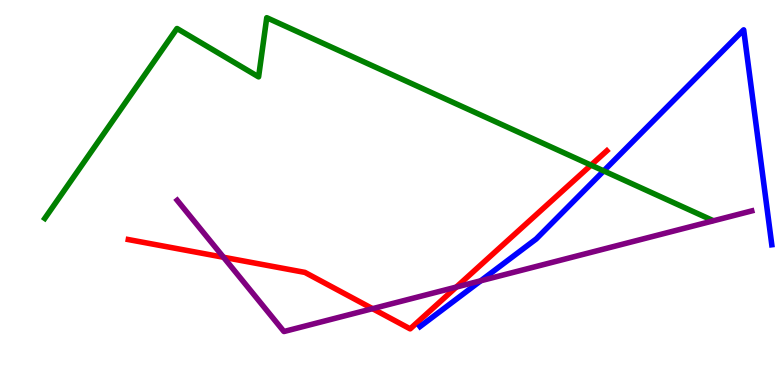[{'lines': ['blue', 'red'], 'intersections': []}, {'lines': ['green', 'red'], 'intersections': [{'x': 7.63, 'y': 5.71}]}, {'lines': ['purple', 'red'], 'intersections': [{'x': 2.88, 'y': 3.32}, {'x': 4.81, 'y': 1.98}, {'x': 5.89, 'y': 2.54}]}, {'lines': ['blue', 'green'], 'intersections': [{'x': 7.79, 'y': 5.56}]}, {'lines': ['blue', 'purple'], 'intersections': [{'x': 6.2, 'y': 2.71}]}, {'lines': ['green', 'purple'], 'intersections': []}]